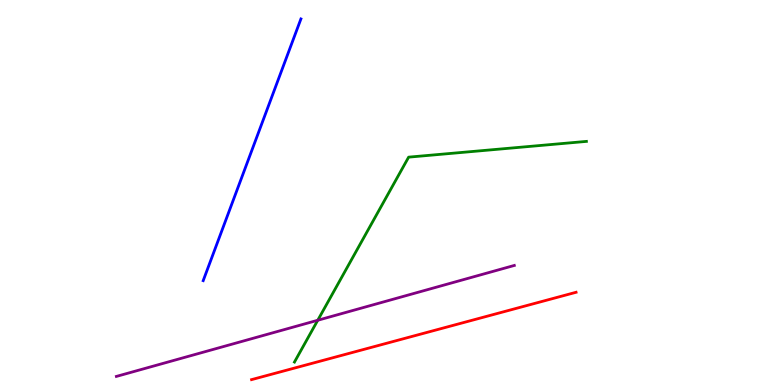[{'lines': ['blue', 'red'], 'intersections': []}, {'lines': ['green', 'red'], 'intersections': []}, {'lines': ['purple', 'red'], 'intersections': []}, {'lines': ['blue', 'green'], 'intersections': []}, {'lines': ['blue', 'purple'], 'intersections': []}, {'lines': ['green', 'purple'], 'intersections': [{'x': 4.1, 'y': 1.68}]}]